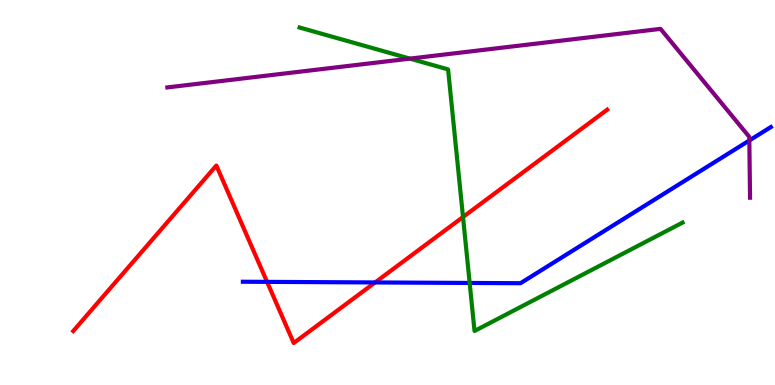[{'lines': ['blue', 'red'], 'intersections': [{'x': 3.45, 'y': 2.68}, {'x': 4.84, 'y': 2.66}]}, {'lines': ['green', 'red'], 'intersections': [{'x': 5.97, 'y': 4.36}]}, {'lines': ['purple', 'red'], 'intersections': []}, {'lines': ['blue', 'green'], 'intersections': [{'x': 6.06, 'y': 2.65}]}, {'lines': ['blue', 'purple'], 'intersections': [{'x': 9.67, 'y': 6.35}]}, {'lines': ['green', 'purple'], 'intersections': [{'x': 5.29, 'y': 8.48}]}]